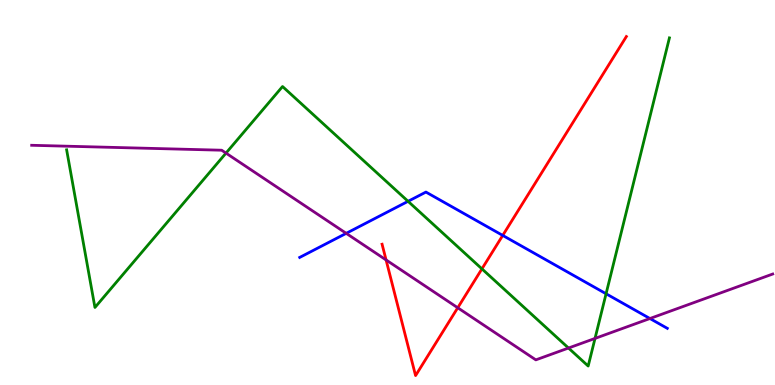[{'lines': ['blue', 'red'], 'intersections': [{'x': 6.49, 'y': 3.89}]}, {'lines': ['green', 'red'], 'intersections': [{'x': 6.22, 'y': 3.02}]}, {'lines': ['purple', 'red'], 'intersections': [{'x': 4.98, 'y': 3.25}, {'x': 5.91, 'y': 2.01}]}, {'lines': ['blue', 'green'], 'intersections': [{'x': 5.27, 'y': 4.77}, {'x': 7.82, 'y': 2.37}]}, {'lines': ['blue', 'purple'], 'intersections': [{'x': 4.47, 'y': 3.94}, {'x': 8.39, 'y': 1.73}]}, {'lines': ['green', 'purple'], 'intersections': [{'x': 2.92, 'y': 6.02}, {'x': 7.34, 'y': 0.96}, {'x': 7.68, 'y': 1.21}]}]